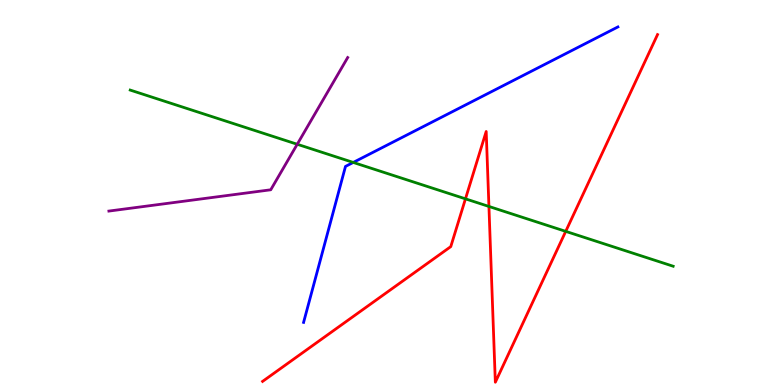[{'lines': ['blue', 'red'], 'intersections': []}, {'lines': ['green', 'red'], 'intersections': [{'x': 6.01, 'y': 4.84}, {'x': 6.31, 'y': 4.64}, {'x': 7.3, 'y': 3.99}]}, {'lines': ['purple', 'red'], 'intersections': []}, {'lines': ['blue', 'green'], 'intersections': [{'x': 4.56, 'y': 5.78}]}, {'lines': ['blue', 'purple'], 'intersections': []}, {'lines': ['green', 'purple'], 'intersections': [{'x': 3.84, 'y': 6.25}]}]